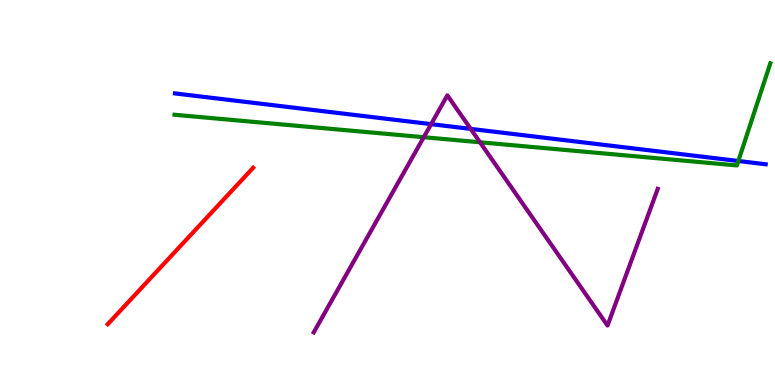[{'lines': ['blue', 'red'], 'intersections': []}, {'lines': ['green', 'red'], 'intersections': []}, {'lines': ['purple', 'red'], 'intersections': []}, {'lines': ['blue', 'green'], 'intersections': [{'x': 9.53, 'y': 5.82}]}, {'lines': ['blue', 'purple'], 'intersections': [{'x': 5.56, 'y': 6.78}, {'x': 6.07, 'y': 6.65}]}, {'lines': ['green', 'purple'], 'intersections': [{'x': 5.47, 'y': 6.44}, {'x': 6.19, 'y': 6.3}]}]